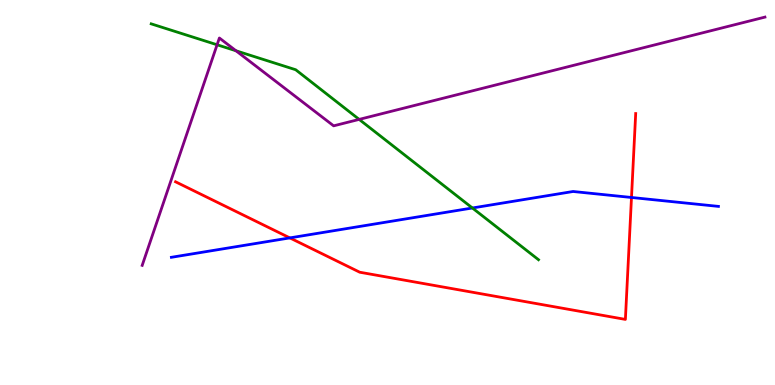[{'lines': ['blue', 'red'], 'intersections': [{'x': 3.74, 'y': 3.82}, {'x': 8.15, 'y': 4.87}]}, {'lines': ['green', 'red'], 'intersections': []}, {'lines': ['purple', 'red'], 'intersections': []}, {'lines': ['blue', 'green'], 'intersections': [{'x': 6.1, 'y': 4.6}]}, {'lines': ['blue', 'purple'], 'intersections': []}, {'lines': ['green', 'purple'], 'intersections': [{'x': 2.8, 'y': 8.84}, {'x': 3.05, 'y': 8.68}, {'x': 4.63, 'y': 6.9}]}]